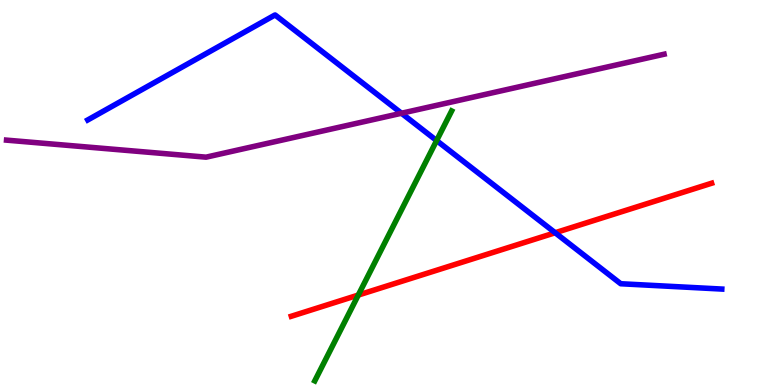[{'lines': ['blue', 'red'], 'intersections': [{'x': 7.16, 'y': 3.95}]}, {'lines': ['green', 'red'], 'intersections': [{'x': 4.62, 'y': 2.34}]}, {'lines': ['purple', 'red'], 'intersections': []}, {'lines': ['blue', 'green'], 'intersections': [{'x': 5.63, 'y': 6.35}]}, {'lines': ['blue', 'purple'], 'intersections': [{'x': 5.18, 'y': 7.06}]}, {'lines': ['green', 'purple'], 'intersections': []}]